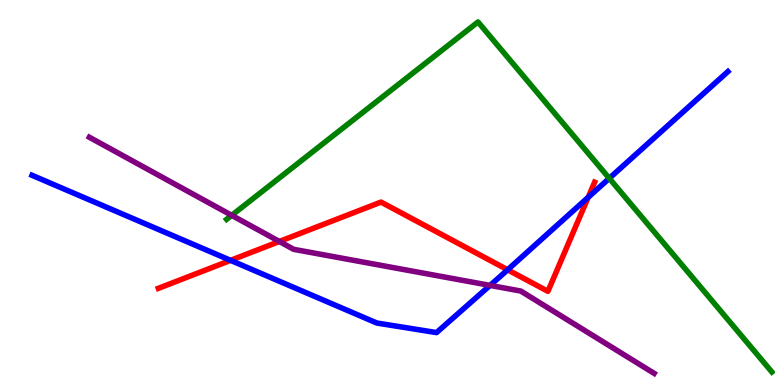[{'lines': ['blue', 'red'], 'intersections': [{'x': 2.98, 'y': 3.24}, {'x': 6.55, 'y': 2.99}, {'x': 7.59, 'y': 4.87}]}, {'lines': ['green', 'red'], 'intersections': []}, {'lines': ['purple', 'red'], 'intersections': [{'x': 3.6, 'y': 3.73}]}, {'lines': ['blue', 'green'], 'intersections': [{'x': 7.86, 'y': 5.37}]}, {'lines': ['blue', 'purple'], 'intersections': [{'x': 6.32, 'y': 2.59}]}, {'lines': ['green', 'purple'], 'intersections': [{'x': 2.99, 'y': 4.41}]}]